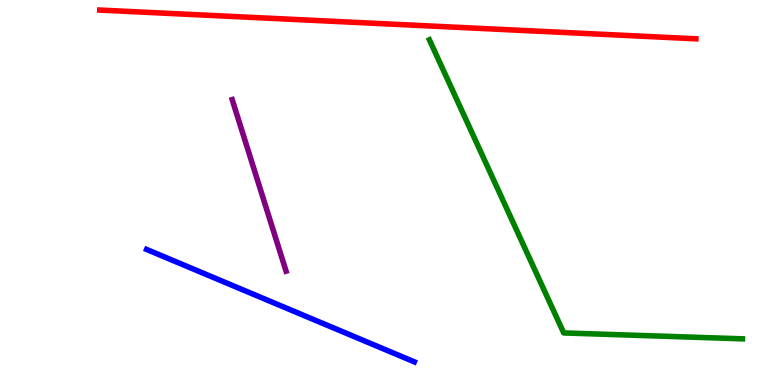[{'lines': ['blue', 'red'], 'intersections': []}, {'lines': ['green', 'red'], 'intersections': []}, {'lines': ['purple', 'red'], 'intersections': []}, {'lines': ['blue', 'green'], 'intersections': []}, {'lines': ['blue', 'purple'], 'intersections': []}, {'lines': ['green', 'purple'], 'intersections': []}]